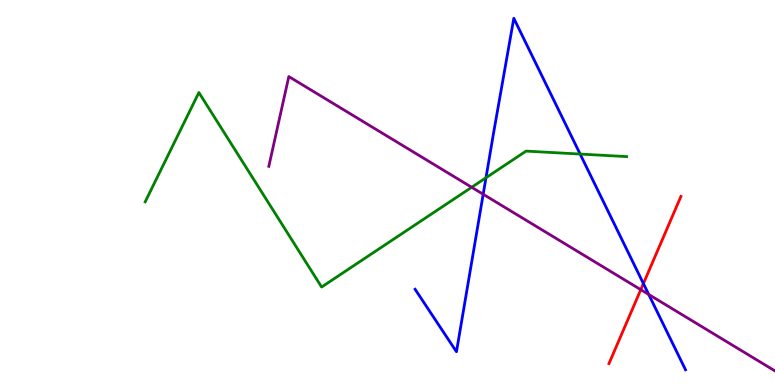[{'lines': ['blue', 'red'], 'intersections': [{'x': 8.3, 'y': 2.63}]}, {'lines': ['green', 'red'], 'intersections': []}, {'lines': ['purple', 'red'], 'intersections': [{'x': 8.27, 'y': 2.48}]}, {'lines': ['blue', 'green'], 'intersections': [{'x': 6.27, 'y': 5.38}, {'x': 7.49, 'y': 6.0}]}, {'lines': ['blue', 'purple'], 'intersections': [{'x': 6.23, 'y': 4.95}, {'x': 8.37, 'y': 2.35}]}, {'lines': ['green', 'purple'], 'intersections': [{'x': 6.09, 'y': 5.14}]}]